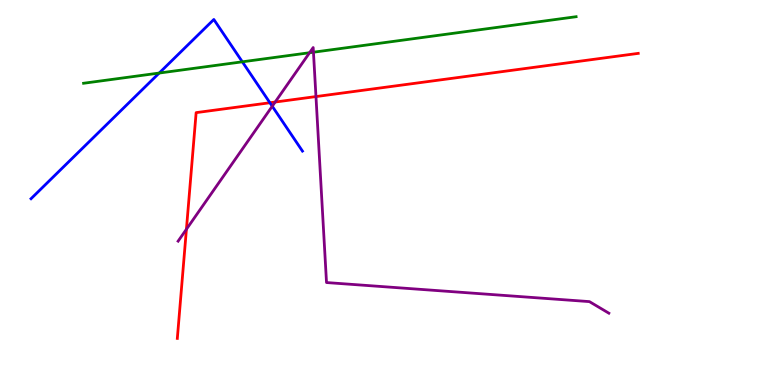[{'lines': ['blue', 'red'], 'intersections': [{'x': 3.48, 'y': 7.33}]}, {'lines': ['green', 'red'], 'intersections': []}, {'lines': ['purple', 'red'], 'intersections': [{'x': 2.41, 'y': 4.05}, {'x': 3.55, 'y': 7.35}, {'x': 4.08, 'y': 7.49}]}, {'lines': ['blue', 'green'], 'intersections': [{'x': 2.05, 'y': 8.1}, {'x': 3.13, 'y': 8.39}]}, {'lines': ['blue', 'purple'], 'intersections': [{'x': 3.51, 'y': 7.24}]}, {'lines': ['green', 'purple'], 'intersections': [{'x': 3.99, 'y': 8.63}, {'x': 4.04, 'y': 8.64}]}]